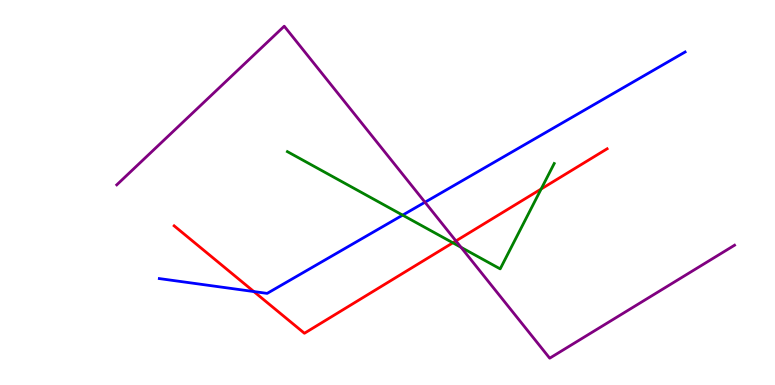[{'lines': ['blue', 'red'], 'intersections': [{'x': 3.28, 'y': 2.43}]}, {'lines': ['green', 'red'], 'intersections': [{'x': 5.84, 'y': 3.69}, {'x': 6.98, 'y': 5.09}]}, {'lines': ['purple', 'red'], 'intersections': [{'x': 5.88, 'y': 3.74}]}, {'lines': ['blue', 'green'], 'intersections': [{'x': 5.2, 'y': 4.41}]}, {'lines': ['blue', 'purple'], 'intersections': [{'x': 5.48, 'y': 4.75}]}, {'lines': ['green', 'purple'], 'intersections': [{'x': 5.95, 'y': 3.58}]}]